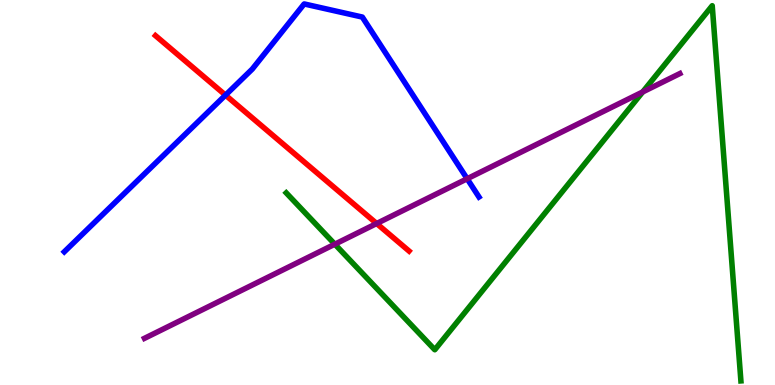[{'lines': ['blue', 'red'], 'intersections': [{'x': 2.91, 'y': 7.53}]}, {'lines': ['green', 'red'], 'intersections': []}, {'lines': ['purple', 'red'], 'intersections': [{'x': 4.86, 'y': 4.19}]}, {'lines': ['blue', 'green'], 'intersections': []}, {'lines': ['blue', 'purple'], 'intersections': [{'x': 6.03, 'y': 5.36}]}, {'lines': ['green', 'purple'], 'intersections': [{'x': 4.32, 'y': 3.66}, {'x': 8.29, 'y': 7.61}]}]